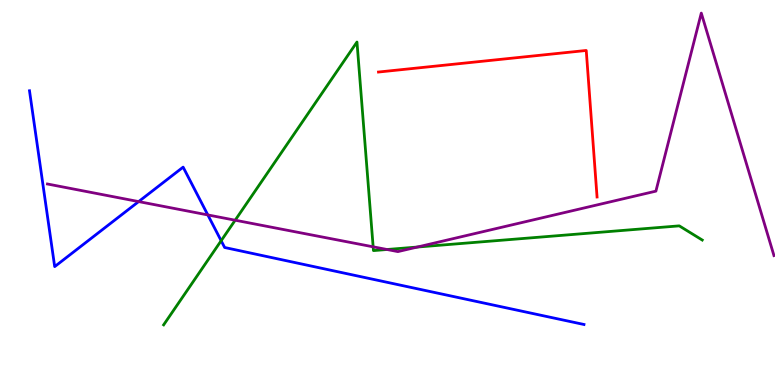[{'lines': ['blue', 'red'], 'intersections': []}, {'lines': ['green', 'red'], 'intersections': []}, {'lines': ['purple', 'red'], 'intersections': []}, {'lines': ['blue', 'green'], 'intersections': [{'x': 2.85, 'y': 3.75}]}, {'lines': ['blue', 'purple'], 'intersections': [{'x': 1.79, 'y': 4.76}, {'x': 2.68, 'y': 4.42}]}, {'lines': ['green', 'purple'], 'intersections': [{'x': 3.03, 'y': 4.28}, {'x': 4.81, 'y': 3.59}, {'x': 4.99, 'y': 3.52}, {'x': 5.38, 'y': 3.58}]}]